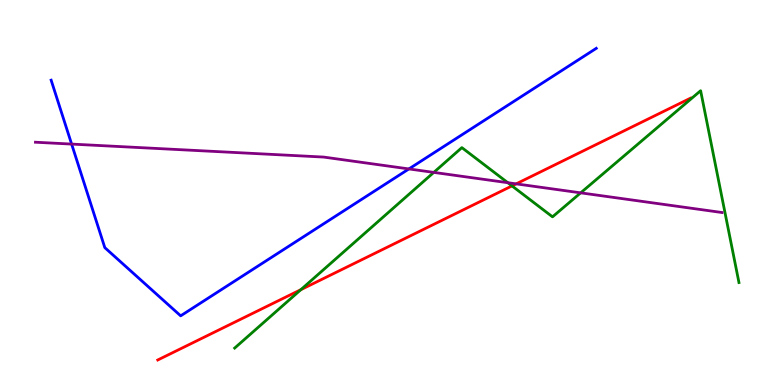[{'lines': ['blue', 'red'], 'intersections': []}, {'lines': ['green', 'red'], 'intersections': [{'x': 3.88, 'y': 2.48}, {'x': 6.61, 'y': 5.17}]}, {'lines': ['purple', 'red'], 'intersections': [{'x': 6.66, 'y': 5.22}]}, {'lines': ['blue', 'green'], 'intersections': []}, {'lines': ['blue', 'purple'], 'intersections': [{'x': 0.924, 'y': 6.26}, {'x': 5.28, 'y': 5.61}]}, {'lines': ['green', 'purple'], 'intersections': [{'x': 5.6, 'y': 5.52}, {'x': 6.55, 'y': 5.25}, {'x': 7.49, 'y': 4.99}]}]